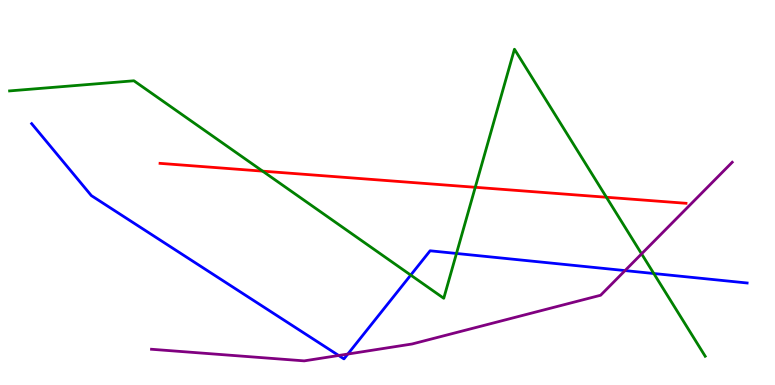[{'lines': ['blue', 'red'], 'intersections': []}, {'lines': ['green', 'red'], 'intersections': [{'x': 3.39, 'y': 5.55}, {'x': 6.13, 'y': 5.14}, {'x': 7.82, 'y': 4.88}]}, {'lines': ['purple', 'red'], 'intersections': []}, {'lines': ['blue', 'green'], 'intersections': [{'x': 5.3, 'y': 2.85}, {'x': 5.89, 'y': 3.42}, {'x': 8.44, 'y': 2.9}]}, {'lines': ['blue', 'purple'], 'intersections': [{'x': 4.37, 'y': 0.767}, {'x': 4.49, 'y': 0.804}, {'x': 8.06, 'y': 2.97}]}, {'lines': ['green', 'purple'], 'intersections': [{'x': 8.28, 'y': 3.41}]}]